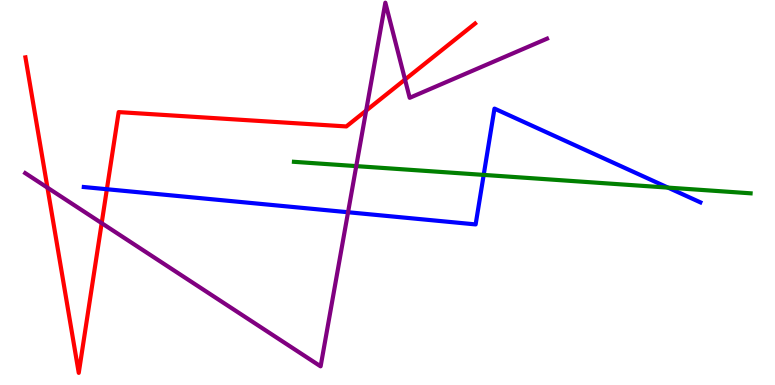[{'lines': ['blue', 'red'], 'intersections': [{'x': 1.38, 'y': 5.09}]}, {'lines': ['green', 'red'], 'intersections': []}, {'lines': ['purple', 'red'], 'intersections': [{'x': 0.612, 'y': 5.13}, {'x': 1.31, 'y': 4.2}, {'x': 4.72, 'y': 7.13}, {'x': 5.23, 'y': 7.93}]}, {'lines': ['blue', 'green'], 'intersections': [{'x': 6.24, 'y': 5.46}, {'x': 8.62, 'y': 5.13}]}, {'lines': ['blue', 'purple'], 'intersections': [{'x': 4.49, 'y': 4.49}]}, {'lines': ['green', 'purple'], 'intersections': [{'x': 4.6, 'y': 5.69}]}]